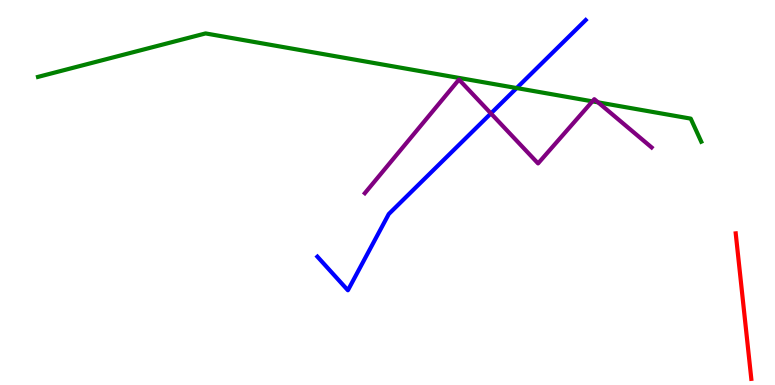[{'lines': ['blue', 'red'], 'intersections': []}, {'lines': ['green', 'red'], 'intersections': []}, {'lines': ['purple', 'red'], 'intersections': []}, {'lines': ['blue', 'green'], 'intersections': [{'x': 6.67, 'y': 7.71}]}, {'lines': ['blue', 'purple'], 'intersections': [{'x': 6.33, 'y': 7.05}]}, {'lines': ['green', 'purple'], 'intersections': [{'x': 7.64, 'y': 7.37}, {'x': 7.72, 'y': 7.34}]}]